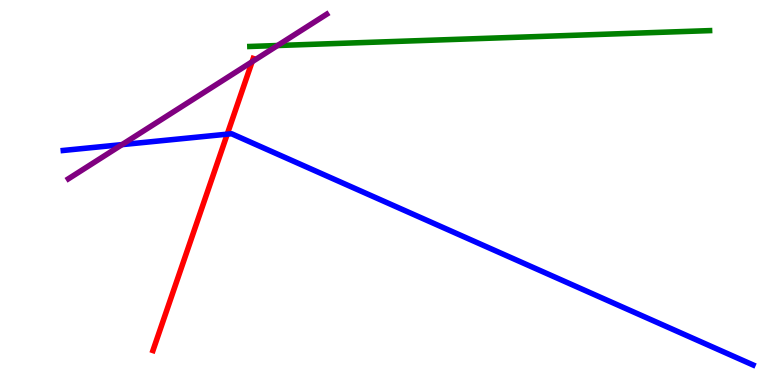[{'lines': ['blue', 'red'], 'intersections': [{'x': 2.93, 'y': 6.52}]}, {'lines': ['green', 'red'], 'intersections': []}, {'lines': ['purple', 'red'], 'intersections': [{'x': 3.25, 'y': 8.4}]}, {'lines': ['blue', 'green'], 'intersections': []}, {'lines': ['blue', 'purple'], 'intersections': [{'x': 1.57, 'y': 6.24}]}, {'lines': ['green', 'purple'], 'intersections': [{'x': 3.58, 'y': 8.82}]}]